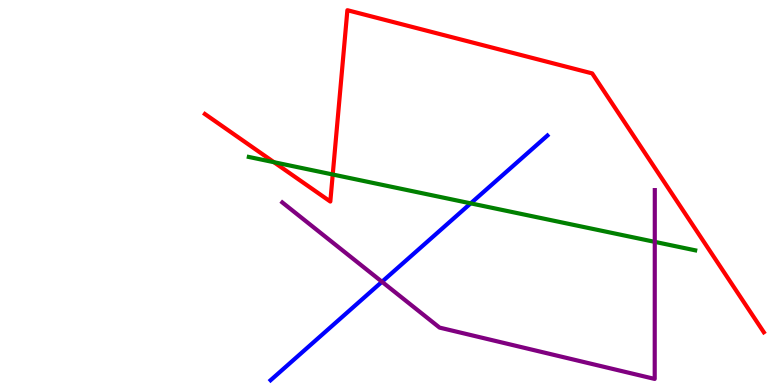[{'lines': ['blue', 'red'], 'intersections': []}, {'lines': ['green', 'red'], 'intersections': [{'x': 3.53, 'y': 5.79}, {'x': 4.29, 'y': 5.47}]}, {'lines': ['purple', 'red'], 'intersections': []}, {'lines': ['blue', 'green'], 'intersections': [{'x': 6.07, 'y': 4.72}]}, {'lines': ['blue', 'purple'], 'intersections': [{'x': 4.93, 'y': 2.68}]}, {'lines': ['green', 'purple'], 'intersections': [{'x': 8.45, 'y': 3.72}]}]